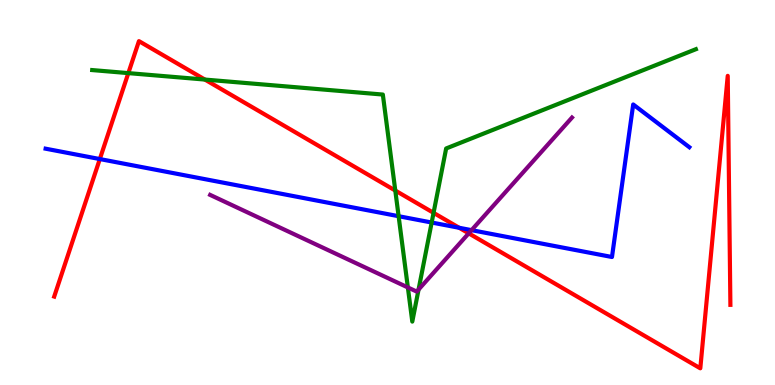[{'lines': ['blue', 'red'], 'intersections': [{'x': 1.29, 'y': 5.87}, {'x': 5.92, 'y': 4.08}]}, {'lines': ['green', 'red'], 'intersections': [{'x': 1.66, 'y': 8.1}, {'x': 2.64, 'y': 7.93}, {'x': 5.1, 'y': 5.05}, {'x': 5.59, 'y': 4.47}]}, {'lines': ['purple', 'red'], 'intersections': [{'x': 6.05, 'y': 3.94}]}, {'lines': ['blue', 'green'], 'intersections': [{'x': 5.14, 'y': 4.38}, {'x': 5.57, 'y': 4.22}]}, {'lines': ['blue', 'purple'], 'intersections': [{'x': 6.08, 'y': 4.02}]}, {'lines': ['green', 'purple'], 'intersections': [{'x': 5.26, 'y': 2.53}, {'x': 5.4, 'y': 2.48}]}]